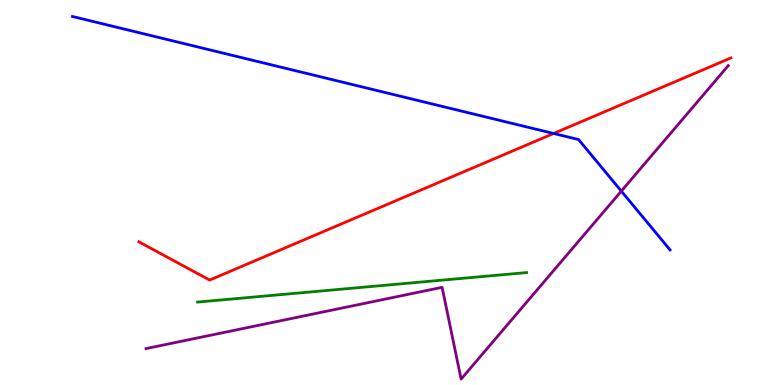[{'lines': ['blue', 'red'], 'intersections': [{'x': 7.14, 'y': 6.53}]}, {'lines': ['green', 'red'], 'intersections': []}, {'lines': ['purple', 'red'], 'intersections': []}, {'lines': ['blue', 'green'], 'intersections': []}, {'lines': ['blue', 'purple'], 'intersections': [{'x': 8.02, 'y': 5.04}]}, {'lines': ['green', 'purple'], 'intersections': []}]